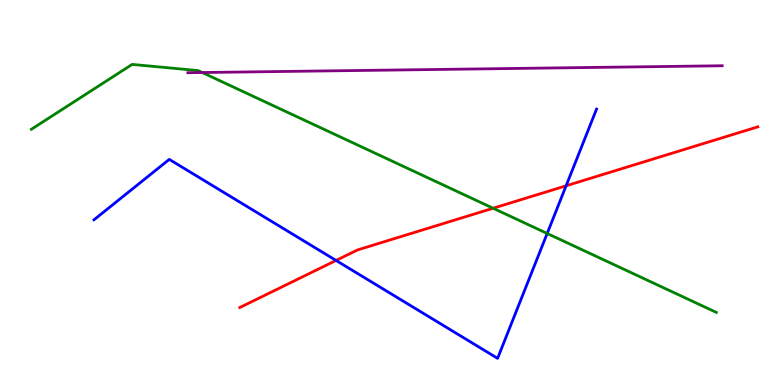[{'lines': ['blue', 'red'], 'intersections': [{'x': 4.34, 'y': 3.24}, {'x': 7.3, 'y': 5.17}]}, {'lines': ['green', 'red'], 'intersections': [{'x': 6.36, 'y': 4.59}]}, {'lines': ['purple', 'red'], 'intersections': []}, {'lines': ['blue', 'green'], 'intersections': [{'x': 7.06, 'y': 3.94}]}, {'lines': ['blue', 'purple'], 'intersections': []}, {'lines': ['green', 'purple'], 'intersections': [{'x': 2.61, 'y': 8.12}]}]